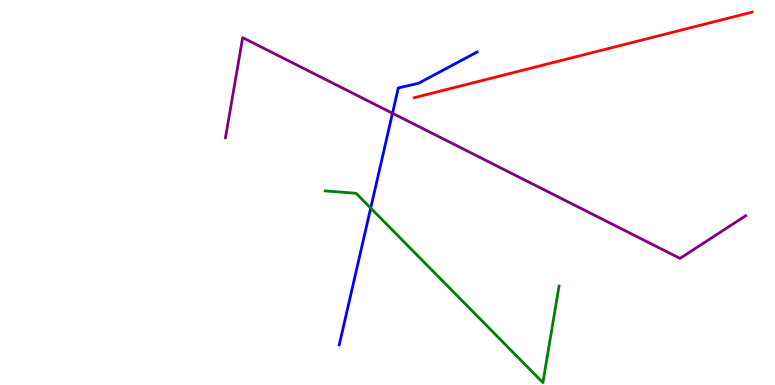[{'lines': ['blue', 'red'], 'intersections': []}, {'lines': ['green', 'red'], 'intersections': []}, {'lines': ['purple', 'red'], 'intersections': []}, {'lines': ['blue', 'green'], 'intersections': [{'x': 4.78, 'y': 4.6}]}, {'lines': ['blue', 'purple'], 'intersections': [{'x': 5.06, 'y': 7.06}]}, {'lines': ['green', 'purple'], 'intersections': []}]